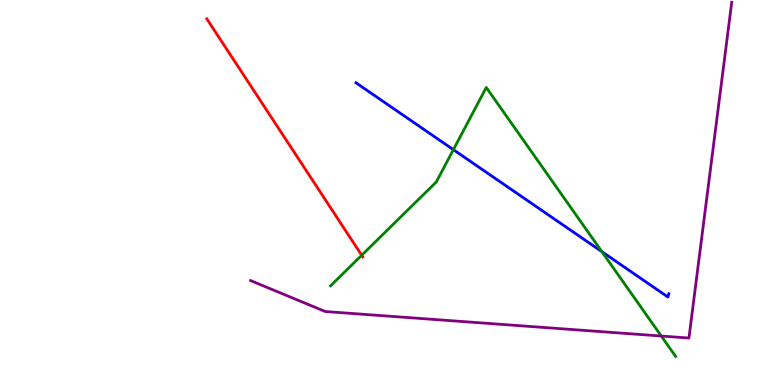[{'lines': ['blue', 'red'], 'intersections': []}, {'lines': ['green', 'red'], 'intersections': [{'x': 4.67, 'y': 3.37}]}, {'lines': ['purple', 'red'], 'intersections': []}, {'lines': ['blue', 'green'], 'intersections': [{'x': 5.85, 'y': 6.11}, {'x': 7.77, 'y': 3.46}]}, {'lines': ['blue', 'purple'], 'intersections': []}, {'lines': ['green', 'purple'], 'intersections': [{'x': 8.53, 'y': 1.27}]}]